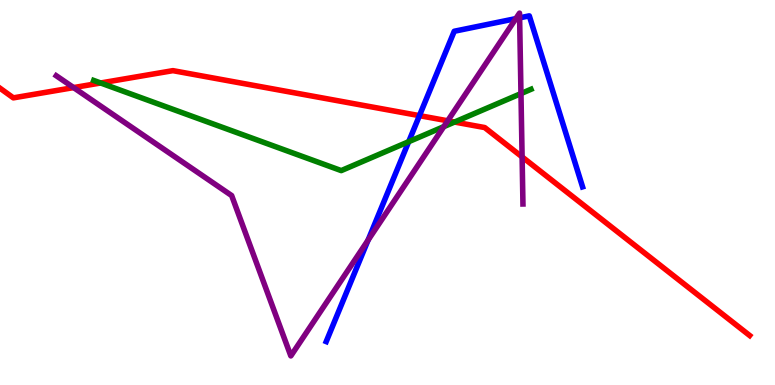[{'lines': ['blue', 'red'], 'intersections': [{'x': 5.41, 'y': 7.0}]}, {'lines': ['green', 'red'], 'intersections': [{'x': 1.3, 'y': 7.84}, {'x': 5.87, 'y': 6.83}]}, {'lines': ['purple', 'red'], 'intersections': [{'x': 0.95, 'y': 7.73}, {'x': 5.78, 'y': 6.86}, {'x': 6.74, 'y': 5.92}]}, {'lines': ['blue', 'green'], 'intersections': [{'x': 5.27, 'y': 6.32}]}, {'lines': ['blue', 'purple'], 'intersections': [{'x': 4.75, 'y': 3.76}, {'x': 6.66, 'y': 9.52}, {'x': 6.7, 'y': 9.54}]}, {'lines': ['green', 'purple'], 'intersections': [{'x': 5.73, 'y': 6.71}, {'x': 6.72, 'y': 7.57}]}]